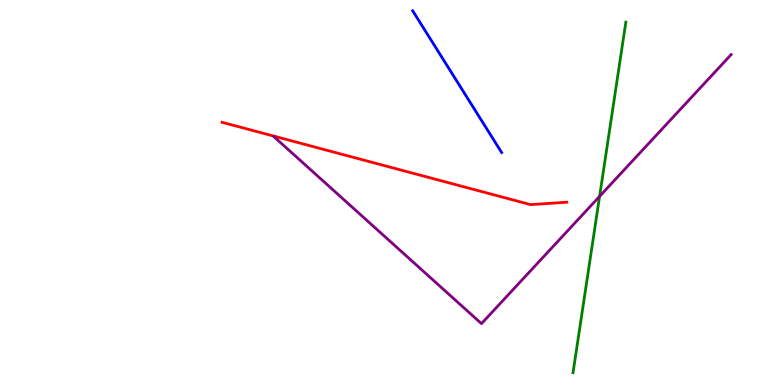[{'lines': ['blue', 'red'], 'intersections': []}, {'lines': ['green', 'red'], 'intersections': []}, {'lines': ['purple', 'red'], 'intersections': []}, {'lines': ['blue', 'green'], 'intersections': []}, {'lines': ['blue', 'purple'], 'intersections': []}, {'lines': ['green', 'purple'], 'intersections': [{'x': 7.74, 'y': 4.9}]}]